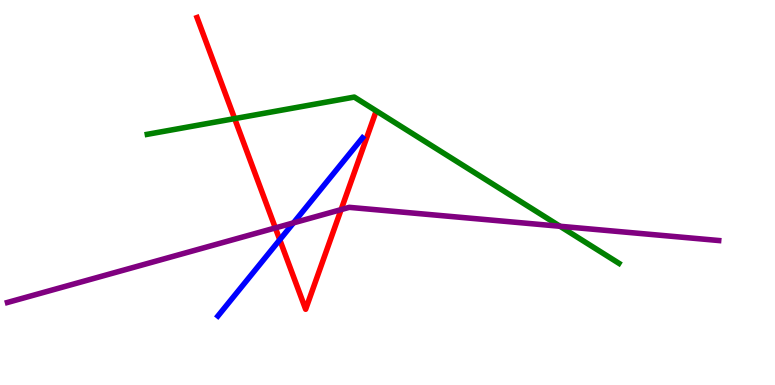[{'lines': ['blue', 'red'], 'intersections': [{'x': 3.61, 'y': 3.77}]}, {'lines': ['green', 'red'], 'intersections': [{'x': 3.03, 'y': 6.92}]}, {'lines': ['purple', 'red'], 'intersections': [{'x': 3.55, 'y': 4.08}, {'x': 4.4, 'y': 4.56}]}, {'lines': ['blue', 'green'], 'intersections': []}, {'lines': ['blue', 'purple'], 'intersections': [{'x': 3.79, 'y': 4.21}]}, {'lines': ['green', 'purple'], 'intersections': [{'x': 7.23, 'y': 4.12}]}]